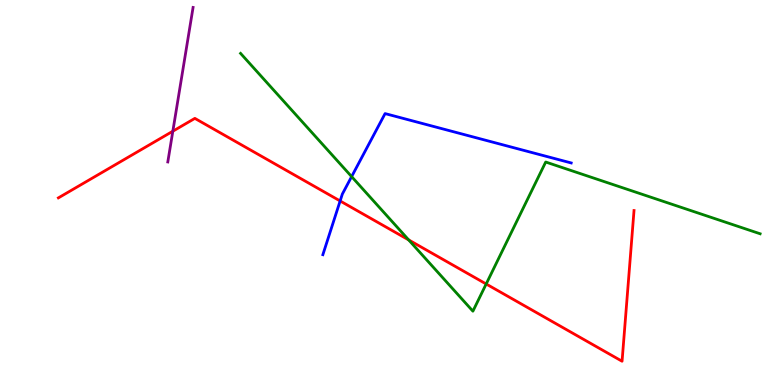[{'lines': ['blue', 'red'], 'intersections': [{'x': 4.39, 'y': 4.78}]}, {'lines': ['green', 'red'], 'intersections': [{'x': 5.27, 'y': 3.77}, {'x': 6.27, 'y': 2.62}]}, {'lines': ['purple', 'red'], 'intersections': [{'x': 2.23, 'y': 6.59}]}, {'lines': ['blue', 'green'], 'intersections': [{'x': 4.54, 'y': 5.41}]}, {'lines': ['blue', 'purple'], 'intersections': []}, {'lines': ['green', 'purple'], 'intersections': []}]